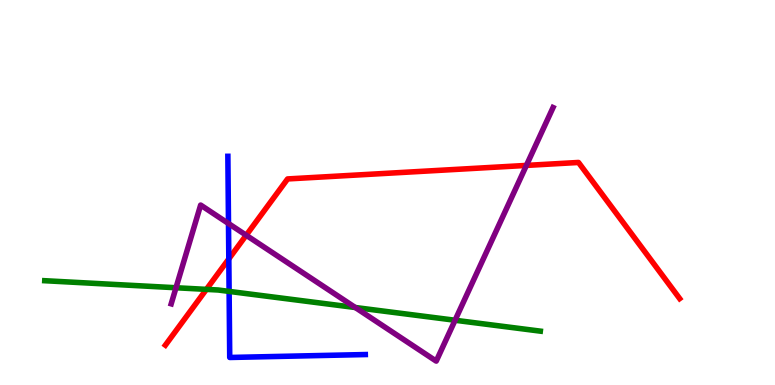[{'lines': ['blue', 'red'], 'intersections': [{'x': 2.95, 'y': 3.28}]}, {'lines': ['green', 'red'], 'intersections': [{'x': 2.66, 'y': 2.48}]}, {'lines': ['purple', 'red'], 'intersections': [{'x': 3.18, 'y': 3.89}, {'x': 6.79, 'y': 5.7}]}, {'lines': ['blue', 'green'], 'intersections': [{'x': 2.96, 'y': 2.43}]}, {'lines': ['blue', 'purple'], 'intersections': [{'x': 2.95, 'y': 4.19}]}, {'lines': ['green', 'purple'], 'intersections': [{'x': 2.27, 'y': 2.53}, {'x': 4.58, 'y': 2.01}, {'x': 5.87, 'y': 1.68}]}]